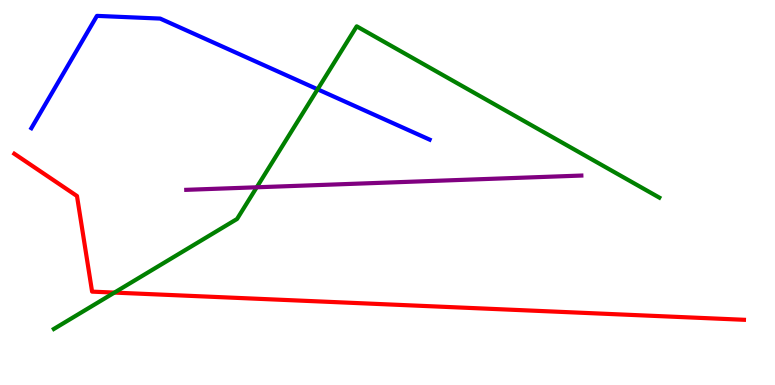[{'lines': ['blue', 'red'], 'intersections': []}, {'lines': ['green', 'red'], 'intersections': [{'x': 1.48, 'y': 2.4}]}, {'lines': ['purple', 'red'], 'intersections': []}, {'lines': ['blue', 'green'], 'intersections': [{'x': 4.1, 'y': 7.68}]}, {'lines': ['blue', 'purple'], 'intersections': []}, {'lines': ['green', 'purple'], 'intersections': [{'x': 3.31, 'y': 5.14}]}]